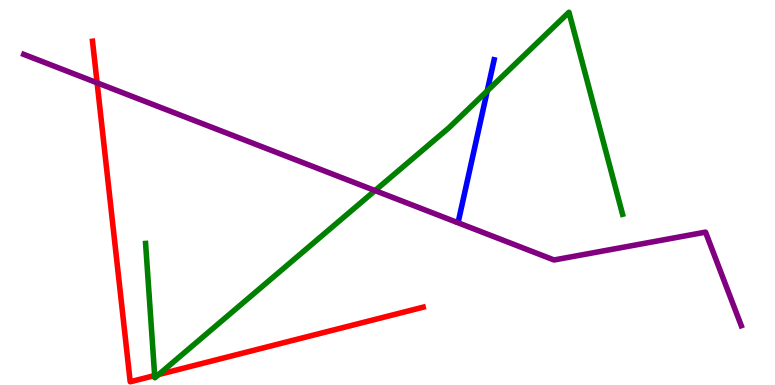[{'lines': ['blue', 'red'], 'intersections': []}, {'lines': ['green', 'red'], 'intersections': [{'x': 2.0, 'y': 0.245}, {'x': 2.05, 'y': 0.272}]}, {'lines': ['purple', 'red'], 'intersections': [{'x': 1.25, 'y': 7.85}]}, {'lines': ['blue', 'green'], 'intersections': [{'x': 6.29, 'y': 7.64}]}, {'lines': ['blue', 'purple'], 'intersections': []}, {'lines': ['green', 'purple'], 'intersections': [{'x': 4.84, 'y': 5.05}]}]